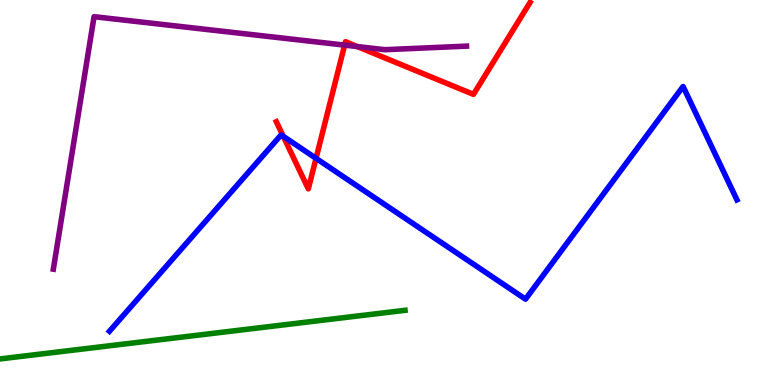[{'lines': ['blue', 'red'], 'intersections': [{'x': 3.66, 'y': 6.46}, {'x': 4.08, 'y': 5.89}]}, {'lines': ['green', 'red'], 'intersections': []}, {'lines': ['purple', 'red'], 'intersections': [{'x': 4.45, 'y': 8.83}, {'x': 4.61, 'y': 8.79}]}, {'lines': ['blue', 'green'], 'intersections': []}, {'lines': ['blue', 'purple'], 'intersections': []}, {'lines': ['green', 'purple'], 'intersections': []}]